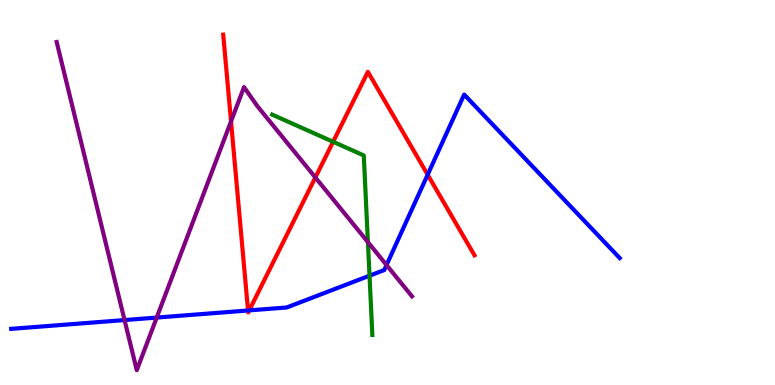[{'lines': ['blue', 'red'], 'intersections': [{'x': 3.2, 'y': 1.94}, {'x': 3.22, 'y': 1.94}, {'x': 5.52, 'y': 5.46}]}, {'lines': ['green', 'red'], 'intersections': [{'x': 4.3, 'y': 6.32}]}, {'lines': ['purple', 'red'], 'intersections': [{'x': 2.98, 'y': 6.85}, {'x': 4.07, 'y': 5.39}]}, {'lines': ['blue', 'green'], 'intersections': [{'x': 4.77, 'y': 2.84}]}, {'lines': ['blue', 'purple'], 'intersections': [{'x': 1.61, 'y': 1.69}, {'x': 2.02, 'y': 1.75}, {'x': 4.99, 'y': 3.12}]}, {'lines': ['green', 'purple'], 'intersections': [{'x': 4.75, 'y': 3.71}]}]